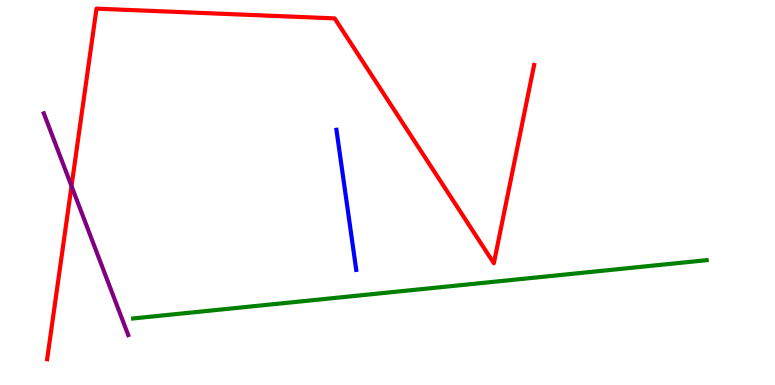[{'lines': ['blue', 'red'], 'intersections': []}, {'lines': ['green', 'red'], 'intersections': []}, {'lines': ['purple', 'red'], 'intersections': [{'x': 0.923, 'y': 5.17}]}, {'lines': ['blue', 'green'], 'intersections': []}, {'lines': ['blue', 'purple'], 'intersections': []}, {'lines': ['green', 'purple'], 'intersections': []}]